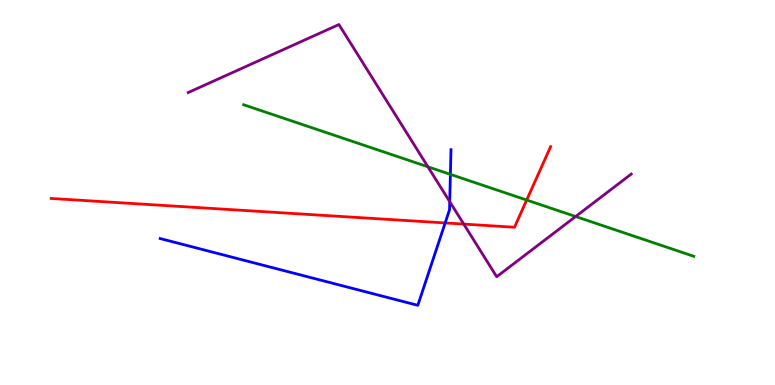[{'lines': ['blue', 'red'], 'intersections': [{'x': 5.74, 'y': 4.21}]}, {'lines': ['green', 'red'], 'intersections': [{'x': 6.8, 'y': 4.8}]}, {'lines': ['purple', 'red'], 'intersections': [{'x': 5.98, 'y': 4.18}]}, {'lines': ['blue', 'green'], 'intersections': [{'x': 5.81, 'y': 5.47}]}, {'lines': ['blue', 'purple'], 'intersections': [{'x': 5.8, 'y': 4.76}]}, {'lines': ['green', 'purple'], 'intersections': [{'x': 5.52, 'y': 5.67}, {'x': 7.43, 'y': 4.38}]}]